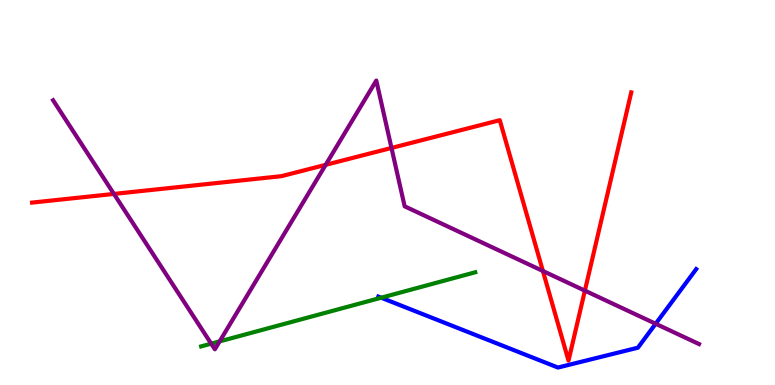[{'lines': ['blue', 'red'], 'intersections': []}, {'lines': ['green', 'red'], 'intersections': []}, {'lines': ['purple', 'red'], 'intersections': [{'x': 1.47, 'y': 4.96}, {'x': 4.2, 'y': 5.72}, {'x': 5.05, 'y': 6.16}, {'x': 7.01, 'y': 2.96}, {'x': 7.55, 'y': 2.45}]}, {'lines': ['blue', 'green'], 'intersections': [{'x': 4.92, 'y': 2.27}]}, {'lines': ['blue', 'purple'], 'intersections': [{'x': 8.46, 'y': 1.59}]}, {'lines': ['green', 'purple'], 'intersections': [{'x': 2.73, 'y': 1.07}, {'x': 2.83, 'y': 1.13}]}]